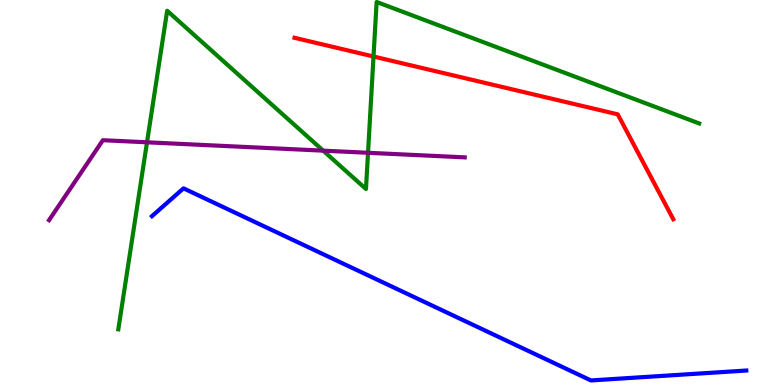[{'lines': ['blue', 'red'], 'intersections': []}, {'lines': ['green', 'red'], 'intersections': [{'x': 4.82, 'y': 8.53}]}, {'lines': ['purple', 'red'], 'intersections': []}, {'lines': ['blue', 'green'], 'intersections': []}, {'lines': ['blue', 'purple'], 'intersections': []}, {'lines': ['green', 'purple'], 'intersections': [{'x': 1.9, 'y': 6.3}, {'x': 4.17, 'y': 6.09}, {'x': 4.75, 'y': 6.03}]}]